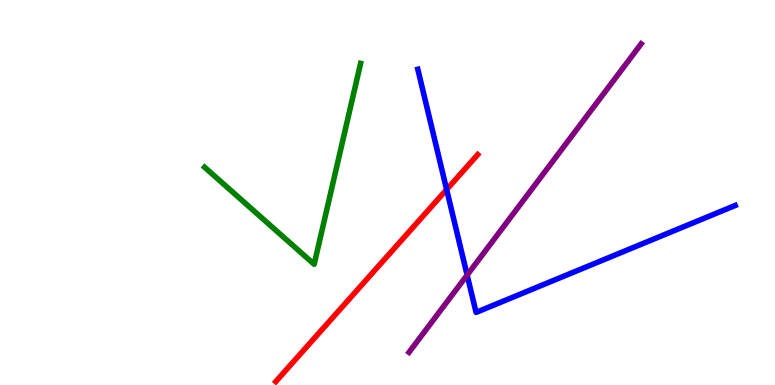[{'lines': ['blue', 'red'], 'intersections': [{'x': 5.76, 'y': 5.08}]}, {'lines': ['green', 'red'], 'intersections': []}, {'lines': ['purple', 'red'], 'intersections': []}, {'lines': ['blue', 'green'], 'intersections': []}, {'lines': ['blue', 'purple'], 'intersections': [{'x': 6.03, 'y': 2.86}]}, {'lines': ['green', 'purple'], 'intersections': []}]